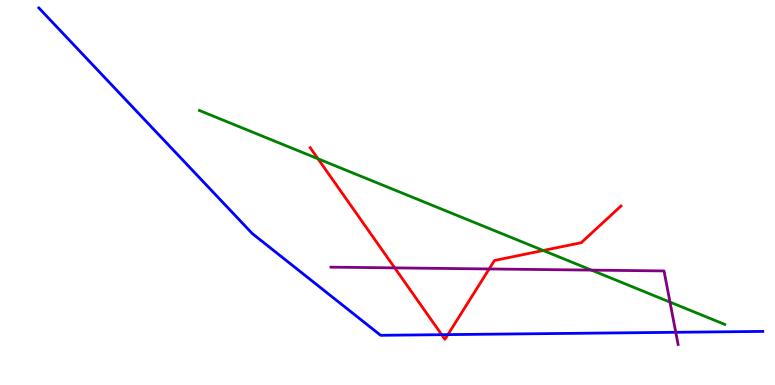[{'lines': ['blue', 'red'], 'intersections': [{'x': 5.7, 'y': 1.31}, {'x': 5.78, 'y': 1.31}]}, {'lines': ['green', 'red'], 'intersections': [{'x': 4.1, 'y': 5.88}, {'x': 7.01, 'y': 3.49}]}, {'lines': ['purple', 'red'], 'intersections': [{'x': 5.09, 'y': 3.04}, {'x': 6.31, 'y': 3.01}]}, {'lines': ['blue', 'green'], 'intersections': []}, {'lines': ['blue', 'purple'], 'intersections': [{'x': 8.72, 'y': 1.37}]}, {'lines': ['green', 'purple'], 'intersections': [{'x': 7.63, 'y': 2.98}, {'x': 8.64, 'y': 2.15}]}]